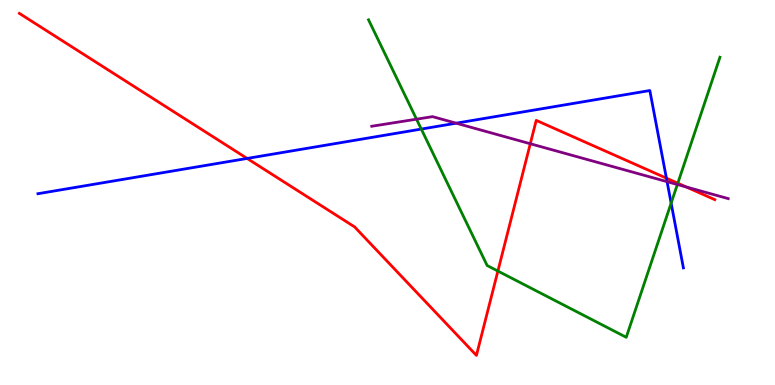[{'lines': ['blue', 'red'], 'intersections': [{'x': 3.19, 'y': 5.88}, {'x': 8.6, 'y': 5.37}]}, {'lines': ['green', 'red'], 'intersections': [{'x': 6.42, 'y': 2.96}, {'x': 8.75, 'y': 5.24}]}, {'lines': ['purple', 'red'], 'intersections': [{'x': 6.84, 'y': 6.27}, {'x': 8.85, 'y': 5.14}]}, {'lines': ['blue', 'green'], 'intersections': [{'x': 5.44, 'y': 6.65}, {'x': 8.66, 'y': 4.72}]}, {'lines': ['blue', 'purple'], 'intersections': [{'x': 5.89, 'y': 6.8}, {'x': 8.61, 'y': 5.28}]}, {'lines': ['green', 'purple'], 'intersections': [{'x': 5.37, 'y': 6.9}, {'x': 8.74, 'y': 5.21}]}]